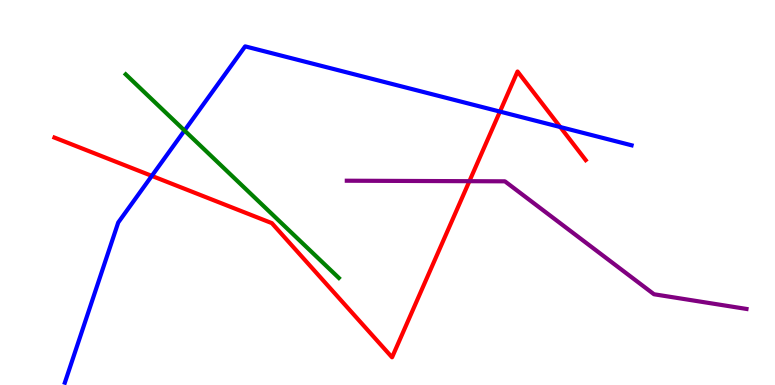[{'lines': ['blue', 'red'], 'intersections': [{'x': 1.96, 'y': 5.43}, {'x': 6.45, 'y': 7.1}, {'x': 7.23, 'y': 6.7}]}, {'lines': ['green', 'red'], 'intersections': []}, {'lines': ['purple', 'red'], 'intersections': [{'x': 6.06, 'y': 5.29}]}, {'lines': ['blue', 'green'], 'intersections': [{'x': 2.38, 'y': 6.61}]}, {'lines': ['blue', 'purple'], 'intersections': []}, {'lines': ['green', 'purple'], 'intersections': []}]